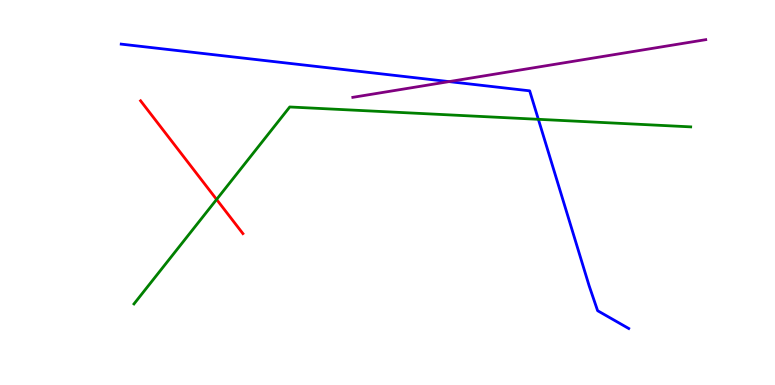[{'lines': ['blue', 'red'], 'intersections': []}, {'lines': ['green', 'red'], 'intersections': [{'x': 2.79, 'y': 4.82}]}, {'lines': ['purple', 'red'], 'intersections': []}, {'lines': ['blue', 'green'], 'intersections': [{'x': 6.95, 'y': 6.9}]}, {'lines': ['blue', 'purple'], 'intersections': [{'x': 5.79, 'y': 7.88}]}, {'lines': ['green', 'purple'], 'intersections': []}]